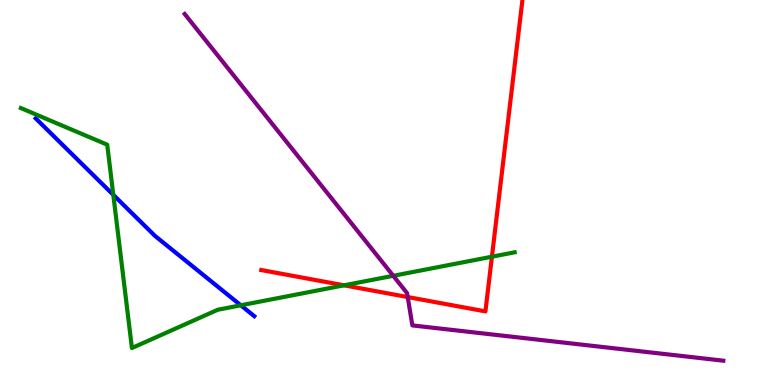[{'lines': ['blue', 'red'], 'intersections': []}, {'lines': ['green', 'red'], 'intersections': [{'x': 4.44, 'y': 2.59}, {'x': 6.35, 'y': 3.33}]}, {'lines': ['purple', 'red'], 'intersections': [{'x': 5.26, 'y': 2.28}]}, {'lines': ['blue', 'green'], 'intersections': [{'x': 1.46, 'y': 4.94}, {'x': 3.11, 'y': 2.07}]}, {'lines': ['blue', 'purple'], 'intersections': []}, {'lines': ['green', 'purple'], 'intersections': [{'x': 5.07, 'y': 2.84}]}]